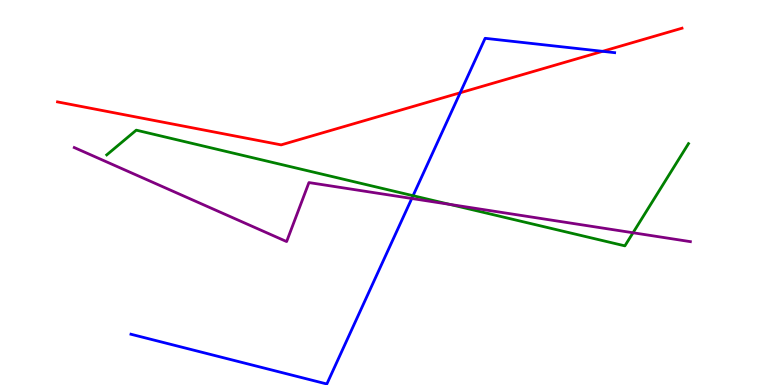[{'lines': ['blue', 'red'], 'intersections': [{'x': 5.94, 'y': 7.59}, {'x': 7.78, 'y': 8.67}]}, {'lines': ['green', 'red'], 'intersections': []}, {'lines': ['purple', 'red'], 'intersections': []}, {'lines': ['blue', 'green'], 'intersections': [{'x': 5.33, 'y': 4.92}]}, {'lines': ['blue', 'purple'], 'intersections': [{'x': 5.31, 'y': 4.84}]}, {'lines': ['green', 'purple'], 'intersections': [{'x': 5.8, 'y': 4.69}, {'x': 8.17, 'y': 3.95}]}]